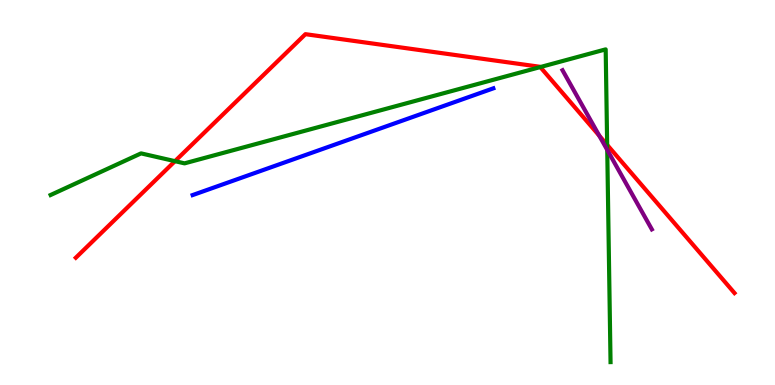[{'lines': ['blue', 'red'], 'intersections': []}, {'lines': ['green', 'red'], 'intersections': [{'x': 2.26, 'y': 5.81}, {'x': 6.97, 'y': 8.26}, {'x': 7.83, 'y': 6.24}]}, {'lines': ['purple', 'red'], 'intersections': [{'x': 7.73, 'y': 6.48}]}, {'lines': ['blue', 'green'], 'intersections': []}, {'lines': ['blue', 'purple'], 'intersections': []}, {'lines': ['green', 'purple'], 'intersections': [{'x': 7.84, 'y': 6.11}]}]